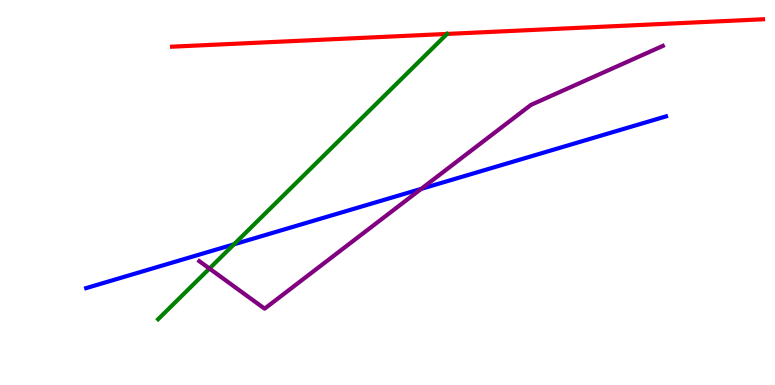[{'lines': ['blue', 'red'], 'intersections': []}, {'lines': ['green', 'red'], 'intersections': [{'x': 5.77, 'y': 9.12}]}, {'lines': ['purple', 'red'], 'intersections': []}, {'lines': ['blue', 'green'], 'intersections': [{'x': 3.02, 'y': 3.65}]}, {'lines': ['blue', 'purple'], 'intersections': [{'x': 5.43, 'y': 5.09}]}, {'lines': ['green', 'purple'], 'intersections': [{'x': 2.7, 'y': 3.02}]}]